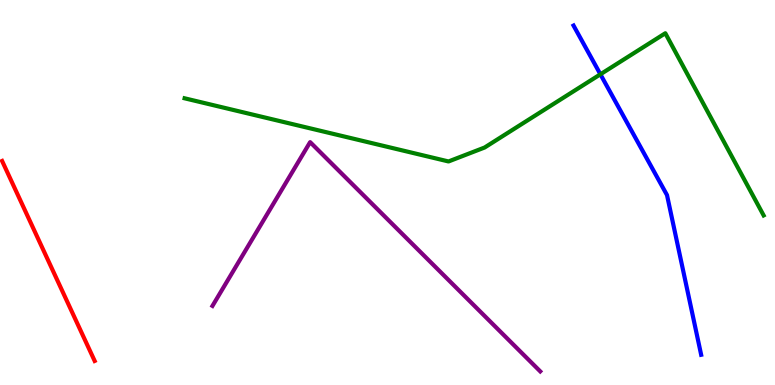[{'lines': ['blue', 'red'], 'intersections': []}, {'lines': ['green', 'red'], 'intersections': []}, {'lines': ['purple', 'red'], 'intersections': []}, {'lines': ['blue', 'green'], 'intersections': [{'x': 7.75, 'y': 8.07}]}, {'lines': ['blue', 'purple'], 'intersections': []}, {'lines': ['green', 'purple'], 'intersections': []}]